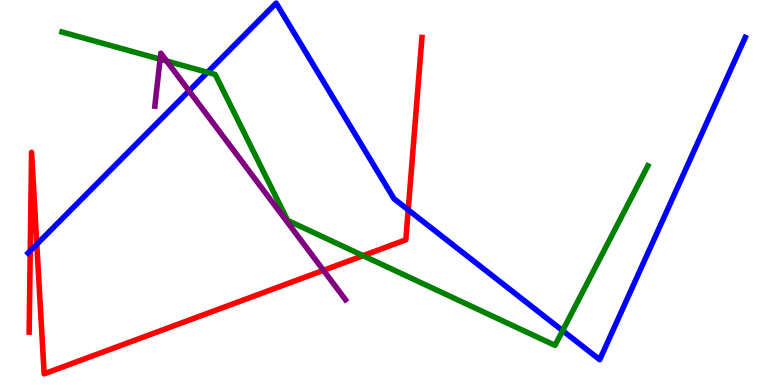[{'lines': ['blue', 'red'], 'intersections': [{'x': 0.39, 'y': 3.48}, {'x': 0.475, 'y': 3.66}, {'x': 5.27, 'y': 4.55}]}, {'lines': ['green', 'red'], 'intersections': [{'x': 4.68, 'y': 3.36}]}, {'lines': ['purple', 'red'], 'intersections': [{'x': 4.17, 'y': 2.98}]}, {'lines': ['blue', 'green'], 'intersections': [{'x': 2.68, 'y': 8.12}, {'x': 7.26, 'y': 1.41}]}, {'lines': ['blue', 'purple'], 'intersections': [{'x': 2.44, 'y': 7.64}]}, {'lines': ['green', 'purple'], 'intersections': [{'x': 2.07, 'y': 8.46}, {'x': 2.15, 'y': 8.42}]}]